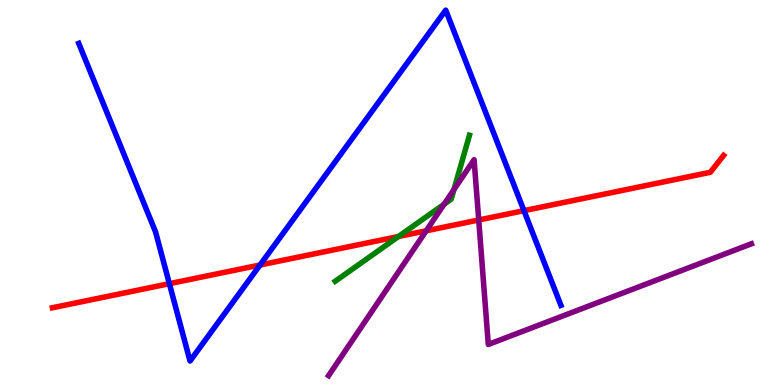[{'lines': ['blue', 'red'], 'intersections': [{'x': 2.19, 'y': 2.63}, {'x': 3.35, 'y': 3.12}, {'x': 6.76, 'y': 4.53}]}, {'lines': ['green', 'red'], 'intersections': [{'x': 5.14, 'y': 3.86}]}, {'lines': ['purple', 'red'], 'intersections': [{'x': 5.5, 'y': 4.01}, {'x': 6.18, 'y': 4.29}]}, {'lines': ['blue', 'green'], 'intersections': []}, {'lines': ['blue', 'purple'], 'intersections': []}, {'lines': ['green', 'purple'], 'intersections': [{'x': 5.73, 'y': 4.7}, {'x': 5.86, 'y': 5.07}]}]